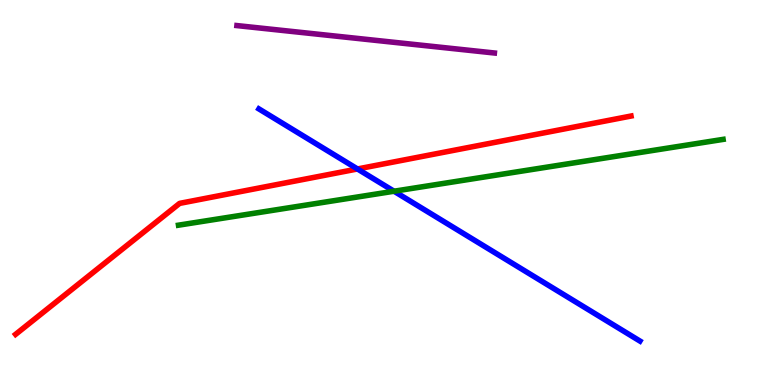[{'lines': ['blue', 'red'], 'intersections': [{'x': 4.61, 'y': 5.61}]}, {'lines': ['green', 'red'], 'intersections': []}, {'lines': ['purple', 'red'], 'intersections': []}, {'lines': ['blue', 'green'], 'intersections': [{'x': 5.08, 'y': 5.03}]}, {'lines': ['blue', 'purple'], 'intersections': []}, {'lines': ['green', 'purple'], 'intersections': []}]